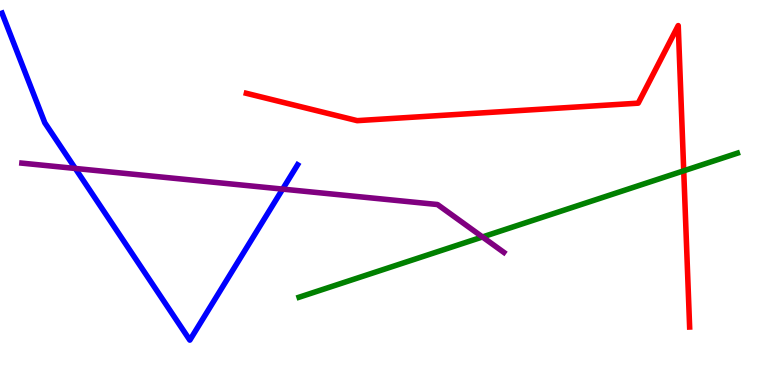[{'lines': ['blue', 'red'], 'intersections': []}, {'lines': ['green', 'red'], 'intersections': [{'x': 8.82, 'y': 5.56}]}, {'lines': ['purple', 'red'], 'intersections': []}, {'lines': ['blue', 'green'], 'intersections': []}, {'lines': ['blue', 'purple'], 'intersections': [{'x': 0.971, 'y': 5.62}, {'x': 3.65, 'y': 5.09}]}, {'lines': ['green', 'purple'], 'intersections': [{'x': 6.23, 'y': 3.85}]}]